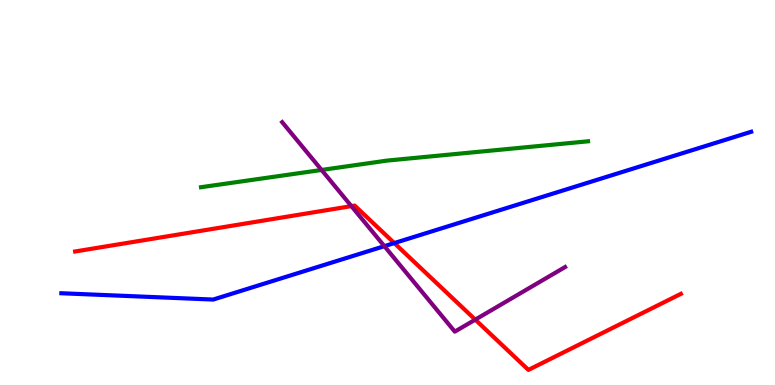[{'lines': ['blue', 'red'], 'intersections': [{'x': 5.09, 'y': 3.69}]}, {'lines': ['green', 'red'], 'intersections': []}, {'lines': ['purple', 'red'], 'intersections': [{'x': 4.53, 'y': 4.65}, {'x': 6.13, 'y': 1.7}]}, {'lines': ['blue', 'green'], 'intersections': []}, {'lines': ['blue', 'purple'], 'intersections': [{'x': 4.96, 'y': 3.61}]}, {'lines': ['green', 'purple'], 'intersections': [{'x': 4.15, 'y': 5.59}]}]